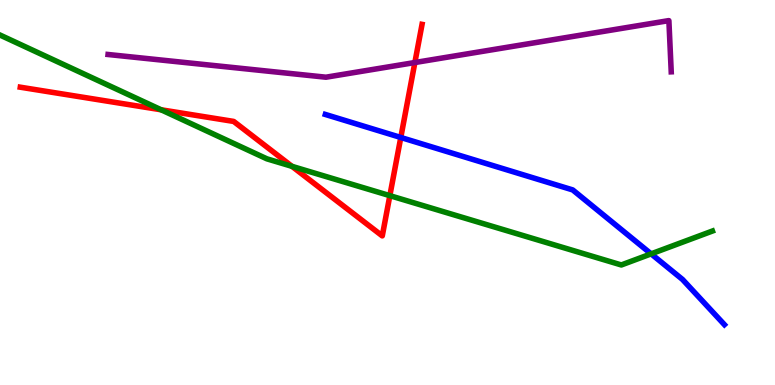[{'lines': ['blue', 'red'], 'intersections': [{'x': 5.17, 'y': 6.43}]}, {'lines': ['green', 'red'], 'intersections': [{'x': 2.08, 'y': 7.15}, {'x': 3.77, 'y': 5.68}, {'x': 5.03, 'y': 4.92}]}, {'lines': ['purple', 'red'], 'intersections': [{'x': 5.35, 'y': 8.38}]}, {'lines': ['blue', 'green'], 'intersections': [{'x': 8.4, 'y': 3.41}]}, {'lines': ['blue', 'purple'], 'intersections': []}, {'lines': ['green', 'purple'], 'intersections': []}]